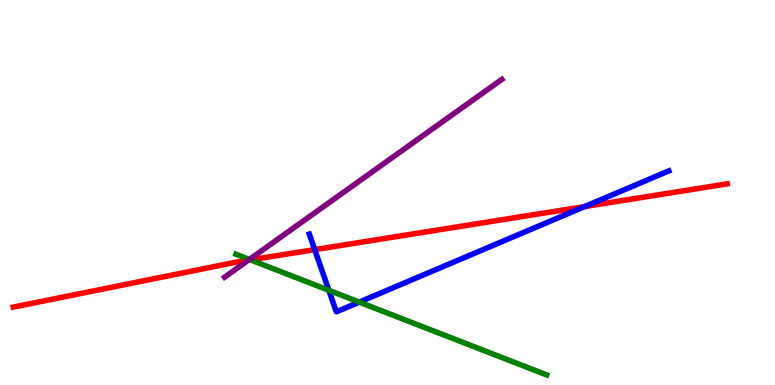[{'lines': ['blue', 'red'], 'intersections': [{'x': 4.06, 'y': 3.52}, {'x': 7.54, 'y': 4.63}]}, {'lines': ['green', 'red'], 'intersections': [{'x': 3.23, 'y': 3.25}]}, {'lines': ['purple', 'red'], 'intersections': [{'x': 3.2, 'y': 3.24}]}, {'lines': ['blue', 'green'], 'intersections': [{'x': 4.24, 'y': 2.46}, {'x': 4.64, 'y': 2.15}]}, {'lines': ['blue', 'purple'], 'intersections': []}, {'lines': ['green', 'purple'], 'intersections': [{'x': 3.22, 'y': 3.26}]}]